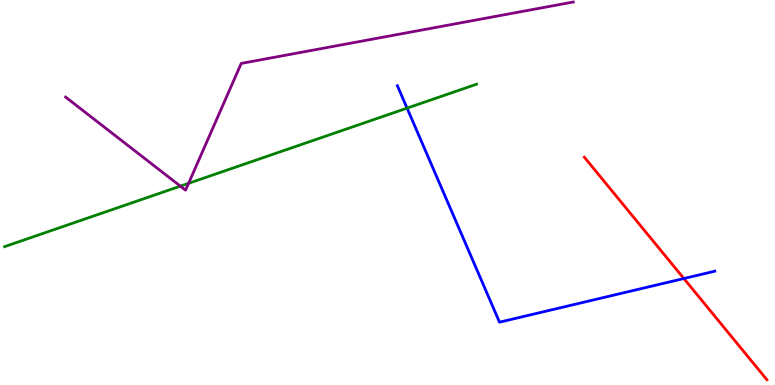[{'lines': ['blue', 'red'], 'intersections': [{'x': 8.82, 'y': 2.77}]}, {'lines': ['green', 'red'], 'intersections': []}, {'lines': ['purple', 'red'], 'intersections': []}, {'lines': ['blue', 'green'], 'intersections': [{'x': 5.25, 'y': 7.19}]}, {'lines': ['blue', 'purple'], 'intersections': []}, {'lines': ['green', 'purple'], 'intersections': [{'x': 2.33, 'y': 5.16}, {'x': 2.43, 'y': 5.24}]}]